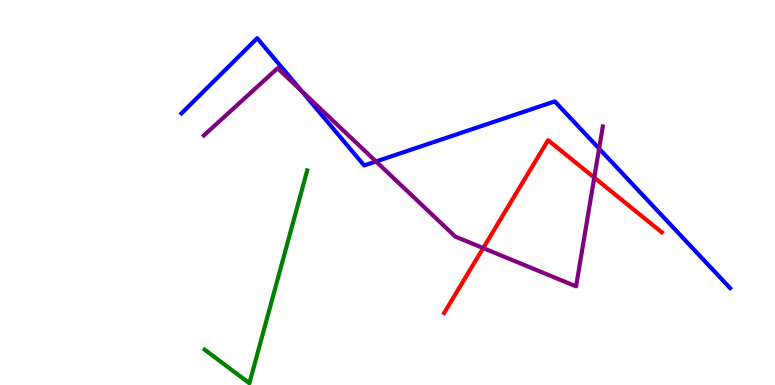[{'lines': ['blue', 'red'], 'intersections': []}, {'lines': ['green', 'red'], 'intersections': []}, {'lines': ['purple', 'red'], 'intersections': [{'x': 6.23, 'y': 3.56}, {'x': 7.67, 'y': 5.39}]}, {'lines': ['blue', 'green'], 'intersections': []}, {'lines': ['blue', 'purple'], 'intersections': [{'x': 3.89, 'y': 7.64}, {'x': 4.85, 'y': 5.81}, {'x': 7.73, 'y': 6.14}]}, {'lines': ['green', 'purple'], 'intersections': []}]